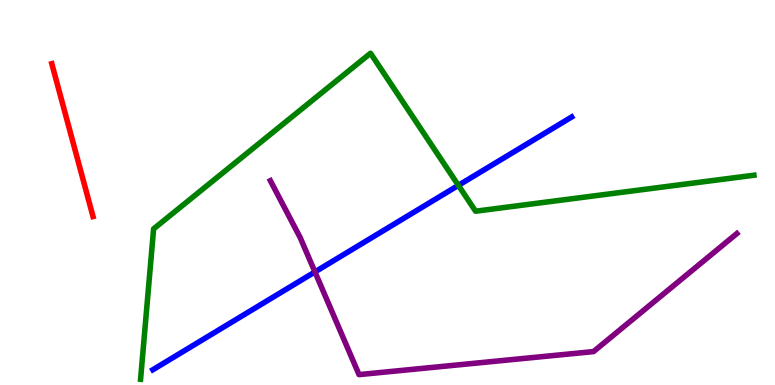[{'lines': ['blue', 'red'], 'intersections': []}, {'lines': ['green', 'red'], 'intersections': []}, {'lines': ['purple', 'red'], 'intersections': []}, {'lines': ['blue', 'green'], 'intersections': [{'x': 5.91, 'y': 5.19}]}, {'lines': ['blue', 'purple'], 'intersections': [{'x': 4.06, 'y': 2.94}]}, {'lines': ['green', 'purple'], 'intersections': []}]